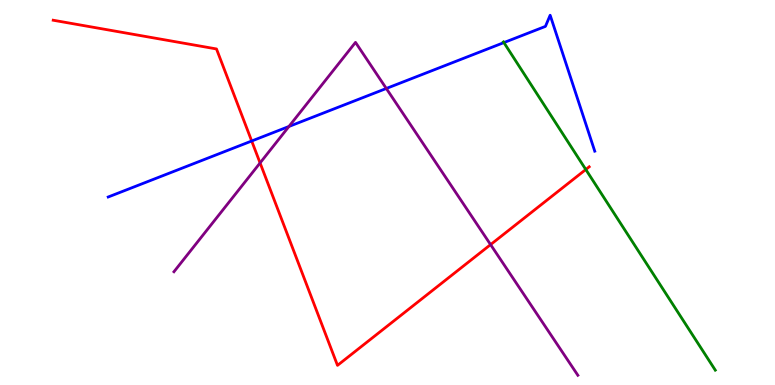[{'lines': ['blue', 'red'], 'intersections': [{'x': 3.25, 'y': 6.34}]}, {'lines': ['green', 'red'], 'intersections': [{'x': 7.56, 'y': 5.6}]}, {'lines': ['purple', 'red'], 'intersections': [{'x': 3.36, 'y': 5.77}, {'x': 6.33, 'y': 3.65}]}, {'lines': ['blue', 'green'], 'intersections': [{'x': 6.5, 'y': 8.89}]}, {'lines': ['blue', 'purple'], 'intersections': [{'x': 3.73, 'y': 6.72}, {'x': 4.98, 'y': 7.7}]}, {'lines': ['green', 'purple'], 'intersections': []}]